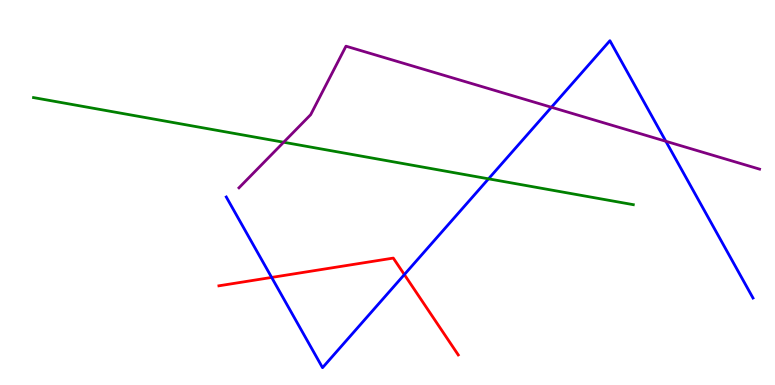[{'lines': ['blue', 'red'], 'intersections': [{'x': 3.51, 'y': 2.79}, {'x': 5.22, 'y': 2.87}]}, {'lines': ['green', 'red'], 'intersections': []}, {'lines': ['purple', 'red'], 'intersections': []}, {'lines': ['blue', 'green'], 'intersections': [{'x': 6.3, 'y': 5.36}]}, {'lines': ['blue', 'purple'], 'intersections': [{'x': 7.12, 'y': 7.21}, {'x': 8.59, 'y': 6.33}]}, {'lines': ['green', 'purple'], 'intersections': [{'x': 3.66, 'y': 6.31}]}]